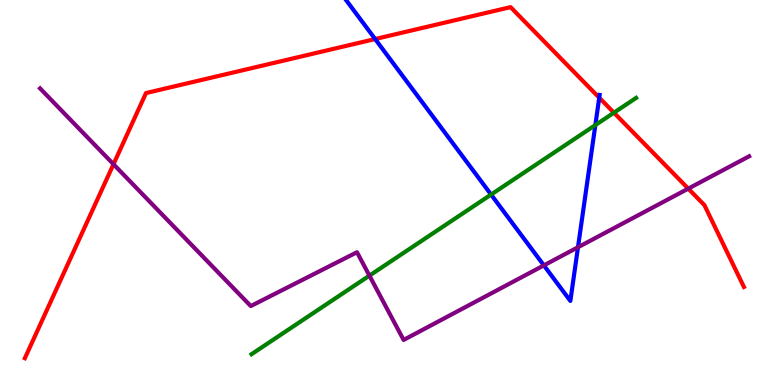[{'lines': ['blue', 'red'], 'intersections': [{'x': 4.84, 'y': 8.99}, {'x': 7.73, 'y': 7.46}]}, {'lines': ['green', 'red'], 'intersections': [{'x': 7.92, 'y': 7.07}]}, {'lines': ['purple', 'red'], 'intersections': [{'x': 1.46, 'y': 5.73}, {'x': 8.88, 'y': 5.1}]}, {'lines': ['blue', 'green'], 'intersections': [{'x': 6.34, 'y': 4.95}, {'x': 7.68, 'y': 6.75}]}, {'lines': ['blue', 'purple'], 'intersections': [{'x': 7.02, 'y': 3.11}, {'x': 7.46, 'y': 3.58}]}, {'lines': ['green', 'purple'], 'intersections': [{'x': 4.77, 'y': 2.84}]}]